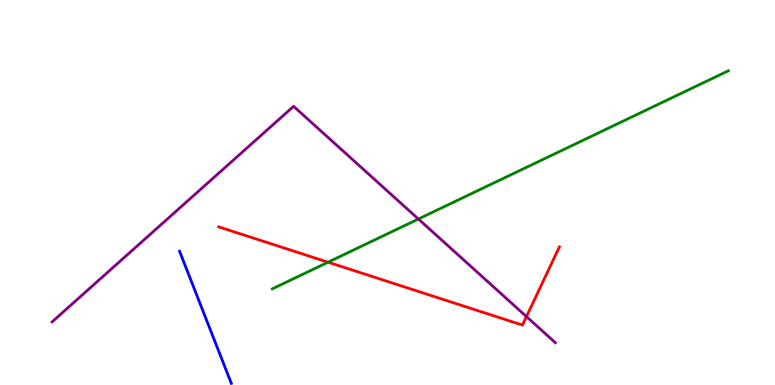[{'lines': ['blue', 'red'], 'intersections': []}, {'lines': ['green', 'red'], 'intersections': [{'x': 4.23, 'y': 3.19}]}, {'lines': ['purple', 'red'], 'intersections': [{'x': 6.79, 'y': 1.78}]}, {'lines': ['blue', 'green'], 'intersections': []}, {'lines': ['blue', 'purple'], 'intersections': []}, {'lines': ['green', 'purple'], 'intersections': [{'x': 5.4, 'y': 4.31}]}]